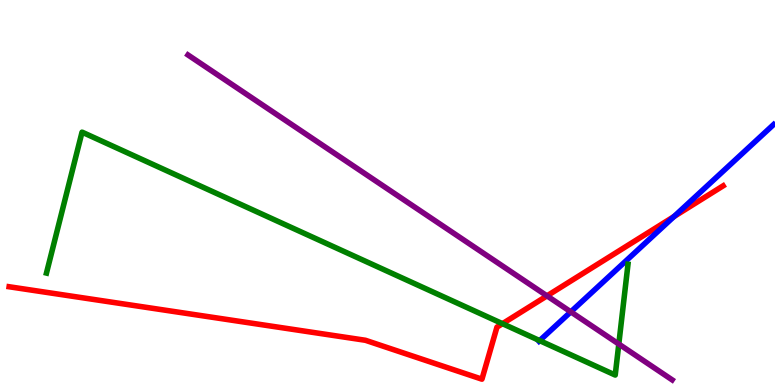[{'lines': ['blue', 'red'], 'intersections': [{'x': 8.7, 'y': 4.38}]}, {'lines': ['green', 'red'], 'intersections': [{'x': 6.48, 'y': 1.59}]}, {'lines': ['purple', 'red'], 'intersections': [{'x': 7.06, 'y': 2.32}]}, {'lines': ['blue', 'green'], 'intersections': [{'x': 6.96, 'y': 1.15}]}, {'lines': ['blue', 'purple'], 'intersections': [{'x': 7.37, 'y': 1.9}]}, {'lines': ['green', 'purple'], 'intersections': [{'x': 7.98, 'y': 1.06}]}]